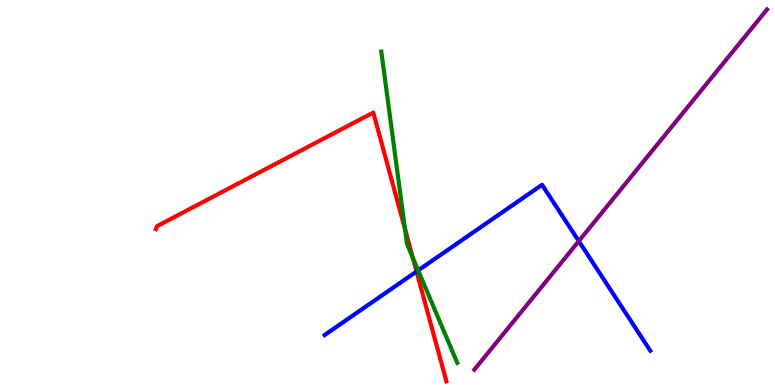[{'lines': ['blue', 'red'], 'intersections': [{'x': 5.37, 'y': 2.95}]}, {'lines': ['green', 'red'], 'intersections': [{'x': 5.23, 'y': 4.05}, {'x': 5.33, 'y': 3.31}]}, {'lines': ['purple', 'red'], 'intersections': []}, {'lines': ['blue', 'green'], 'intersections': [{'x': 5.4, 'y': 2.98}]}, {'lines': ['blue', 'purple'], 'intersections': [{'x': 7.47, 'y': 3.74}]}, {'lines': ['green', 'purple'], 'intersections': []}]